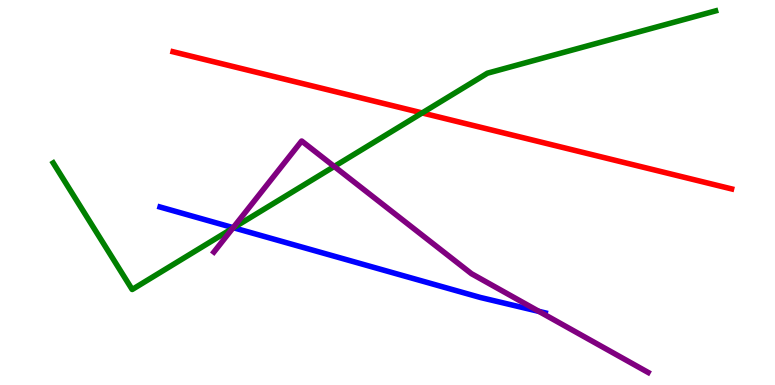[{'lines': ['blue', 'red'], 'intersections': []}, {'lines': ['green', 'red'], 'intersections': [{'x': 5.45, 'y': 7.07}]}, {'lines': ['purple', 'red'], 'intersections': []}, {'lines': ['blue', 'green'], 'intersections': [{'x': 3.01, 'y': 4.08}]}, {'lines': ['blue', 'purple'], 'intersections': [{'x': 3.01, 'y': 4.09}, {'x': 6.95, 'y': 1.91}]}, {'lines': ['green', 'purple'], 'intersections': [{'x': 3.0, 'y': 4.07}, {'x': 4.31, 'y': 5.68}]}]